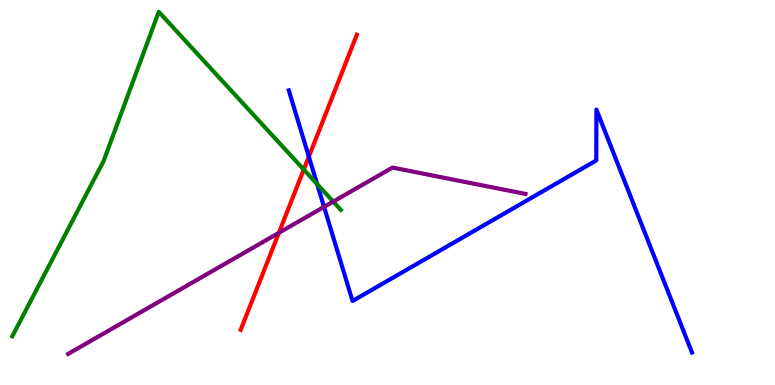[{'lines': ['blue', 'red'], 'intersections': [{'x': 3.99, 'y': 5.93}]}, {'lines': ['green', 'red'], 'intersections': [{'x': 3.92, 'y': 5.6}]}, {'lines': ['purple', 'red'], 'intersections': [{'x': 3.6, 'y': 3.95}]}, {'lines': ['blue', 'green'], 'intersections': [{'x': 4.09, 'y': 5.22}]}, {'lines': ['blue', 'purple'], 'intersections': [{'x': 4.18, 'y': 4.63}]}, {'lines': ['green', 'purple'], 'intersections': [{'x': 4.3, 'y': 4.76}]}]